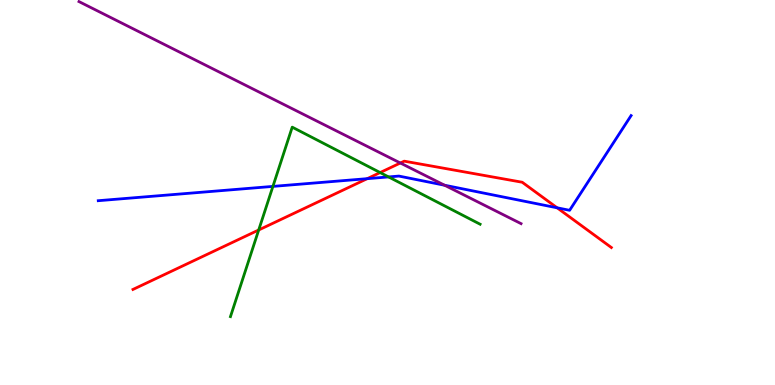[{'lines': ['blue', 'red'], 'intersections': [{'x': 4.74, 'y': 5.36}, {'x': 7.19, 'y': 4.6}]}, {'lines': ['green', 'red'], 'intersections': [{'x': 3.34, 'y': 4.03}, {'x': 4.9, 'y': 5.52}]}, {'lines': ['purple', 'red'], 'intersections': [{'x': 5.17, 'y': 5.77}]}, {'lines': ['blue', 'green'], 'intersections': [{'x': 3.52, 'y': 5.16}, {'x': 5.01, 'y': 5.4}]}, {'lines': ['blue', 'purple'], 'intersections': [{'x': 5.74, 'y': 5.19}]}, {'lines': ['green', 'purple'], 'intersections': []}]